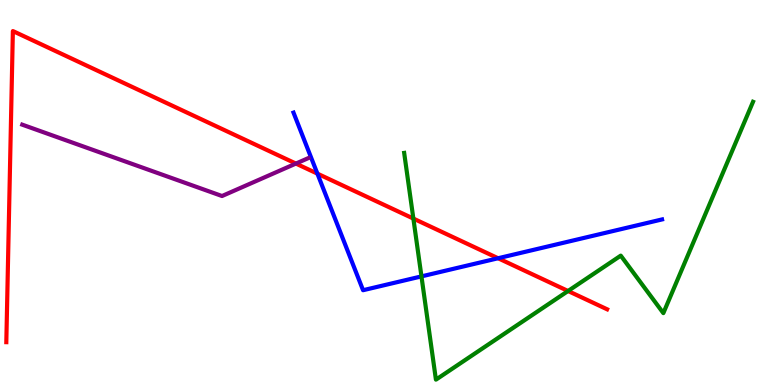[{'lines': ['blue', 'red'], 'intersections': [{'x': 4.1, 'y': 5.49}, {'x': 6.43, 'y': 3.29}]}, {'lines': ['green', 'red'], 'intersections': [{'x': 5.33, 'y': 4.32}, {'x': 7.33, 'y': 2.44}]}, {'lines': ['purple', 'red'], 'intersections': [{'x': 3.82, 'y': 5.75}]}, {'lines': ['blue', 'green'], 'intersections': [{'x': 5.44, 'y': 2.82}]}, {'lines': ['blue', 'purple'], 'intersections': []}, {'lines': ['green', 'purple'], 'intersections': []}]